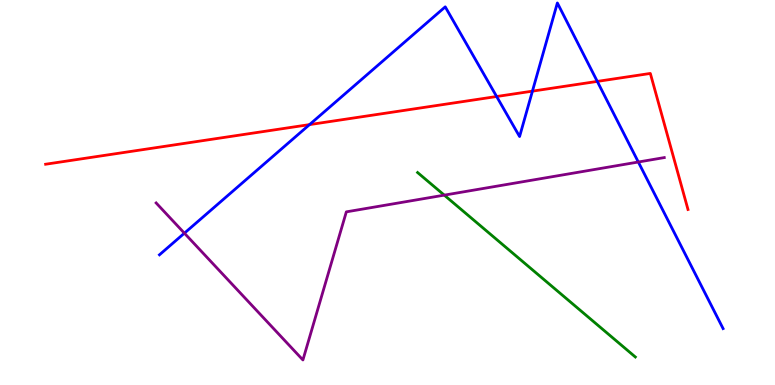[{'lines': ['blue', 'red'], 'intersections': [{'x': 3.99, 'y': 6.76}, {'x': 6.41, 'y': 7.49}, {'x': 6.87, 'y': 7.63}, {'x': 7.71, 'y': 7.89}]}, {'lines': ['green', 'red'], 'intersections': []}, {'lines': ['purple', 'red'], 'intersections': []}, {'lines': ['blue', 'green'], 'intersections': []}, {'lines': ['blue', 'purple'], 'intersections': [{'x': 2.38, 'y': 3.94}, {'x': 8.24, 'y': 5.79}]}, {'lines': ['green', 'purple'], 'intersections': [{'x': 5.73, 'y': 4.93}]}]